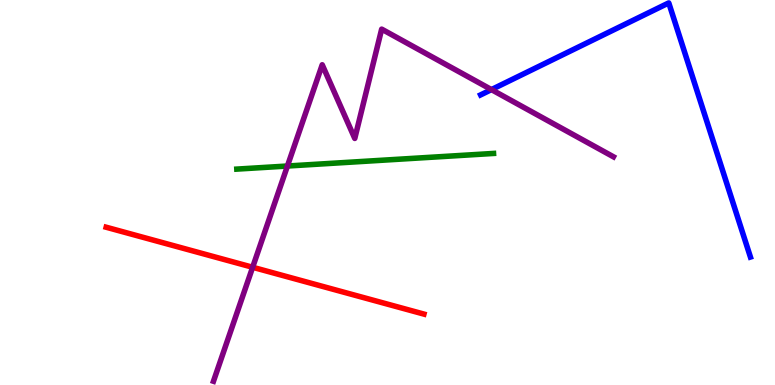[{'lines': ['blue', 'red'], 'intersections': []}, {'lines': ['green', 'red'], 'intersections': []}, {'lines': ['purple', 'red'], 'intersections': [{'x': 3.26, 'y': 3.06}]}, {'lines': ['blue', 'green'], 'intersections': []}, {'lines': ['blue', 'purple'], 'intersections': [{'x': 6.34, 'y': 7.67}]}, {'lines': ['green', 'purple'], 'intersections': [{'x': 3.71, 'y': 5.69}]}]